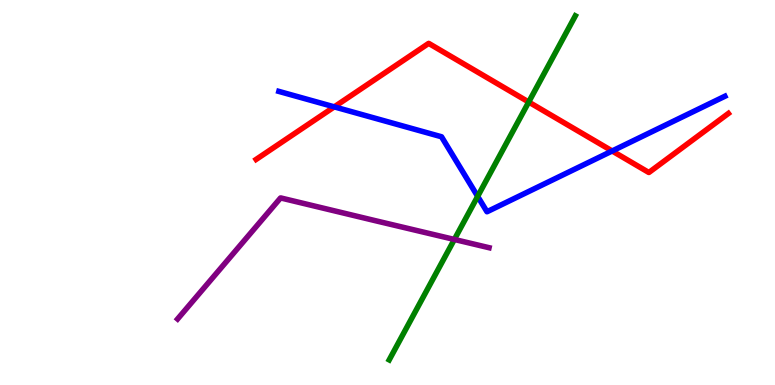[{'lines': ['blue', 'red'], 'intersections': [{'x': 4.31, 'y': 7.22}, {'x': 7.9, 'y': 6.08}]}, {'lines': ['green', 'red'], 'intersections': [{'x': 6.82, 'y': 7.35}]}, {'lines': ['purple', 'red'], 'intersections': []}, {'lines': ['blue', 'green'], 'intersections': [{'x': 6.16, 'y': 4.9}]}, {'lines': ['blue', 'purple'], 'intersections': []}, {'lines': ['green', 'purple'], 'intersections': [{'x': 5.86, 'y': 3.78}]}]